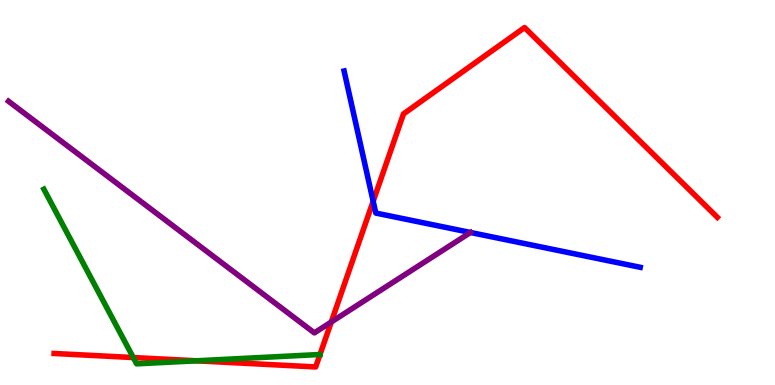[{'lines': ['blue', 'red'], 'intersections': [{'x': 4.82, 'y': 4.77}]}, {'lines': ['green', 'red'], 'intersections': [{'x': 1.72, 'y': 0.713}, {'x': 2.53, 'y': 0.629}]}, {'lines': ['purple', 'red'], 'intersections': [{'x': 4.27, 'y': 1.64}]}, {'lines': ['blue', 'green'], 'intersections': []}, {'lines': ['blue', 'purple'], 'intersections': [{'x': 6.07, 'y': 3.96}]}, {'lines': ['green', 'purple'], 'intersections': []}]